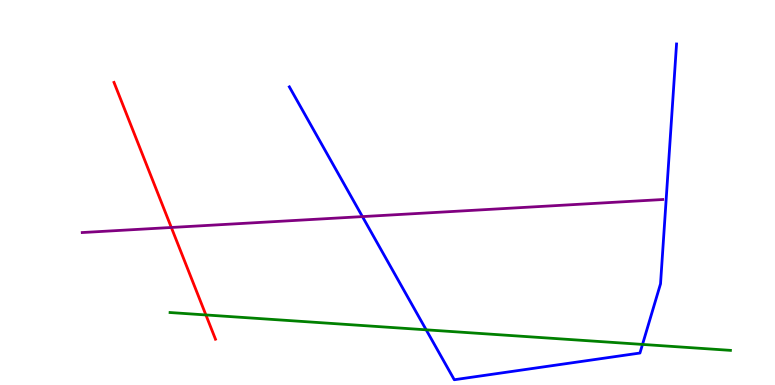[{'lines': ['blue', 'red'], 'intersections': []}, {'lines': ['green', 'red'], 'intersections': [{'x': 2.66, 'y': 1.82}]}, {'lines': ['purple', 'red'], 'intersections': [{'x': 2.21, 'y': 4.09}]}, {'lines': ['blue', 'green'], 'intersections': [{'x': 5.5, 'y': 1.43}, {'x': 8.29, 'y': 1.05}]}, {'lines': ['blue', 'purple'], 'intersections': [{'x': 4.68, 'y': 4.37}]}, {'lines': ['green', 'purple'], 'intersections': []}]